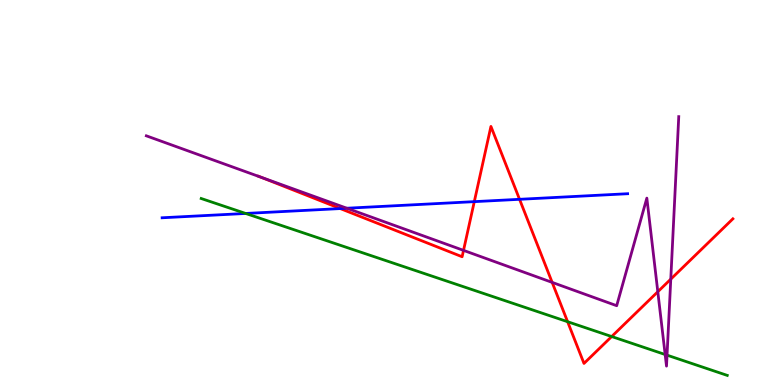[{'lines': ['blue', 'red'], 'intersections': [{'x': 4.39, 'y': 4.58}, {'x': 6.12, 'y': 4.76}, {'x': 6.7, 'y': 4.82}]}, {'lines': ['green', 'red'], 'intersections': [{'x': 7.32, 'y': 1.64}, {'x': 7.89, 'y': 1.26}]}, {'lines': ['purple', 'red'], 'intersections': [{'x': 3.36, 'y': 5.4}, {'x': 5.98, 'y': 3.5}, {'x': 7.12, 'y': 2.67}, {'x': 8.49, 'y': 2.42}, {'x': 8.66, 'y': 2.75}]}, {'lines': ['blue', 'green'], 'intersections': [{'x': 3.17, 'y': 4.46}]}, {'lines': ['blue', 'purple'], 'intersections': [{'x': 4.48, 'y': 4.59}]}, {'lines': ['green', 'purple'], 'intersections': [{'x': 8.58, 'y': 0.792}, {'x': 8.61, 'y': 0.775}]}]